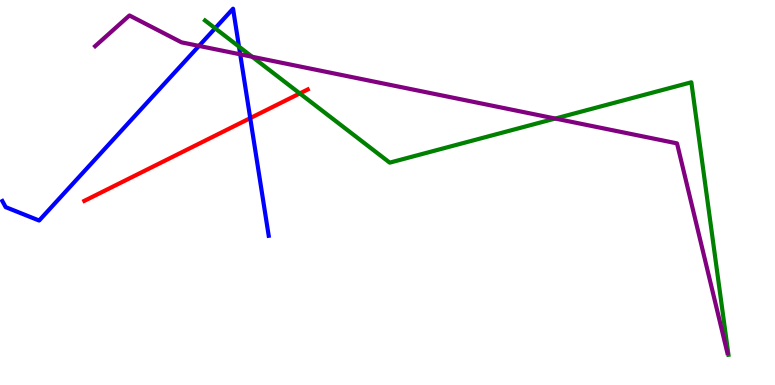[{'lines': ['blue', 'red'], 'intersections': [{'x': 3.23, 'y': 6.93}]}, {'lines': ['green', 'red'], 'intersections': [{'x': 3.87, 'y': 7.57}]}, {'lines': ['purple', 'red'], 'intersections': []}, {'lines': ['blue', 'green'], 'intersections': [{'x': 2.78, 'y': 9.27}, {'x': 3.08, 'y': 8.79}]}, {'lines': ['blue', 'purple'], 'intersections': [{'x': 2.57, 'y': 8.81}, {'x': 3.1, 'y': 8.59}]}, {'lines': ['green', 'purple'], 'intersections': [{'x': 3.25, 'y': 8.53}, {'x': 7.16, 'y': 6.92}]}]